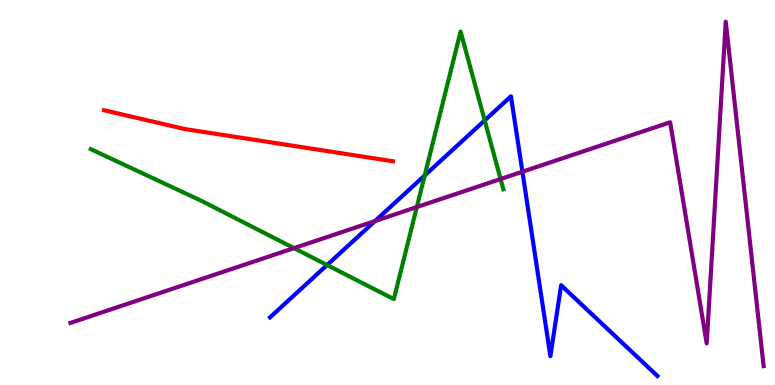[{'lines': ['blue', 'red'], 'intersections': []}, {'lines': ['green', 'red'], 'intersections': []}, {'lines': ['purple', 'red'], 'intersections': []}, {'lines': ['blue', 'green'], 'intersections': [{'x': 4.22, 'y': 3.12}, {'x': 5.48, 'y': 5.44}, {'x': 6.25, 'y': 6.87}]}, {'lines': ['blue', 'purple'], 'intersections': [{'x': 4.84, 'y': 4.26}, {'x': 6.74, 'y': 5.54}]}, {'lines': ['green', 'purple'], 'intersections': [{'x': 3.79, 'y': 3.55}, {'x': 5.38, 'y': 4.62}, {'x': 6.46, 'y': 5.35}]}]